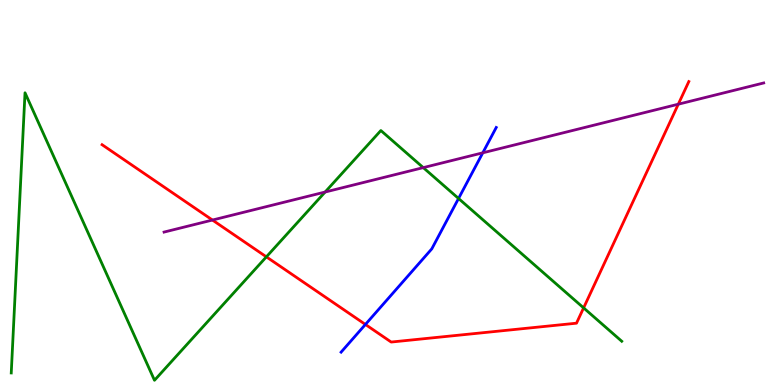[{'lines': ['blue', 'red'], 'intersections': [{'x': 4.71, 'y': 1.57}]}, {'lines': ['green', 'red'], 'intersections': [{'x': 3.44, 'y': 3.33}, {'x': 7.53, 'y': 2.0}]}, {'lines': ['purple', 'red'], 'intersections': [{'x': 2.74, 'y': 4.28}, {'x': 8.75, 'y': 7.29}]}, {'lines': ['blue', 'green'], 'intersections': [{'x': 5.92, 'y': 4.84}]}, {'lines': ['blue', 'purple'], 'intersections': [{'x': 6.23, 'y': 6.03}]}, {'lines': ['green', 'purple'], 'intersections': [{'x': 4.2, 'y': 5.01}, {'x': 5.46, 'y': 5.65}]}]